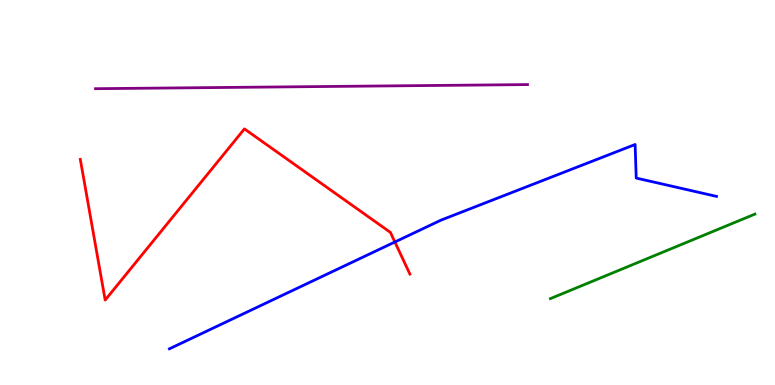[{'lines': ['blue', 'red'], 'intersections': [{'x': 5.1, 'y': 3.71}]}, {'lines': ['green', 'red'], 'intersections': []}, {'lines': ['purple', 'red'], 'intersections': []}, {'lines': ['blue', 'green'], 'intersections': []}, {'lines': ['blue', 'purple'], 'intersections': []}, {'lines': ['green', 'purple'], 'intersections': []}]